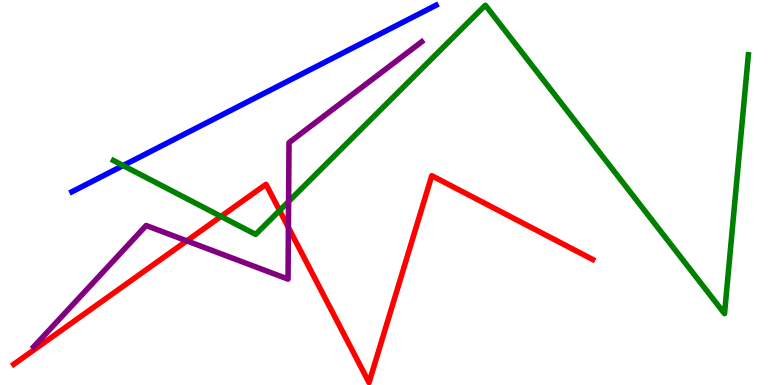[{'lines': ['blue', 'red'], 'intersections': []}, {'lines': ['green', 'red'], 'intersections': [{'x': 2.85, 'y': 4.38}, {'x': 3.61, 'y': 4.53}]}, {'lines': ['purple', 'red'], 'intersections': [{'x': 2.41, 'y': 3.74}, {'x': 3.72, 'y': 4.09}]}, {'lines': ['blue', 'green'], 'intersections': [{'x': 1.59, 'y': 5.7}]}, {'lines': ['blue', 'purple'], 'intersections': []}, {'lines': ['green', 'purple'], 'intersections': [{'x': 3.72, 'y': 4.77}]}]